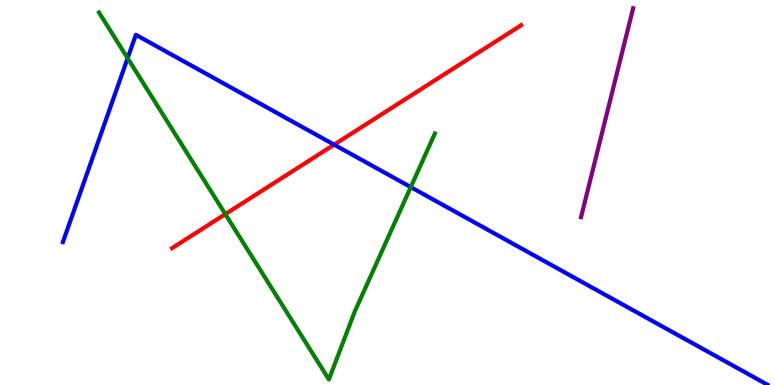[{'lines': ['blue', 'red'], 'intersections': [{'x': 4.31, 'y': 6.24}]}, {'lines': ['green', 'red'], 'intersections': [{'x': 2.91, 'y': 4.44}]}, {'lines': ['purple', 'red'], 'intersections': []}, {'lines': ['blue', 'green'], 'intersections': [{'x': 1.65, 'y': 8.49}, {'x': 5.3, 'y': 5.14}]}, {'lines': ['blue', 'purple'], 'intersections': []}, {'lines': ['green', 'purple'], 'intersections': []}]